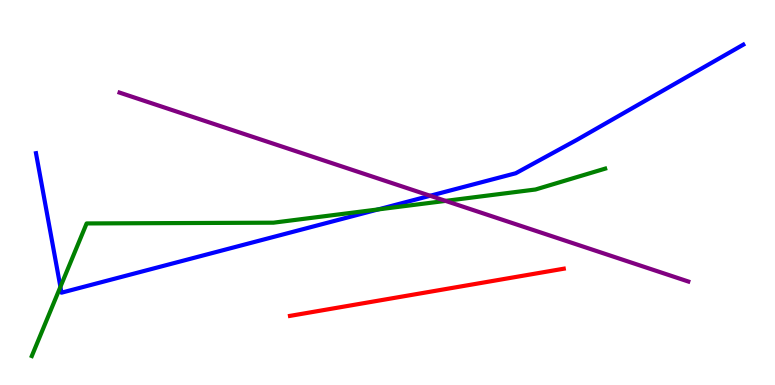[{'lines': ['blue', 'red'], 'intersections': []}, {'lines': ['green', 'red'], 'intersections': []}, {'lines': ['purple', 'red'], 'intersections': []}, {'lines': ['blue', 'green'], 'intersections': [{'x': 0.779, 'y': 2.55}, {'x': 4.88, 'y': 4.56}]}, {'lines': ['blue', 'purple'], 'intersections': [{'x': 5.55, 'y': 4.92}]}, {'lines': ['green', 'purple'], 'intersections': [{'x': 5.75, 'y': 4.78}]}]